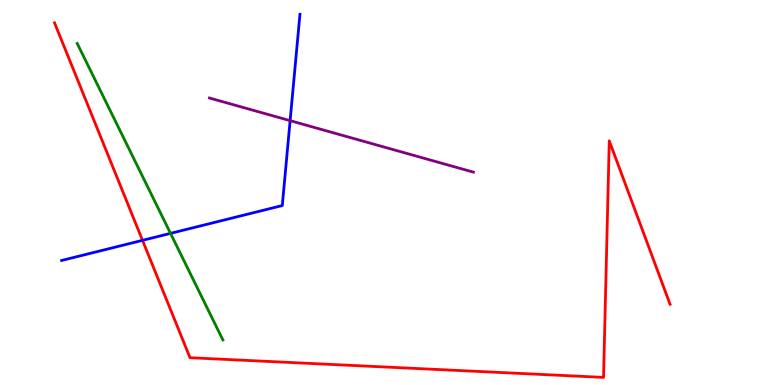[{'lines': ['blue', 'red'], 'intersections': [{'x': 1.84, 'y': 3.76}]}, {'lines': ['green', 'red'], 'intersections': []}, {'lines': ['purple', 'red'], 'intersections': []}, {'lines': ['blue', 'green'], 'intersections': [{'x': 2.2, 'y': 3.94}]}, {'lines': ['blue', 'purple'], 'intersections': [{'x': 3.74, 'y': 6.87}]}, {'lines': ['green', 'purple'], 'intersections': []}]